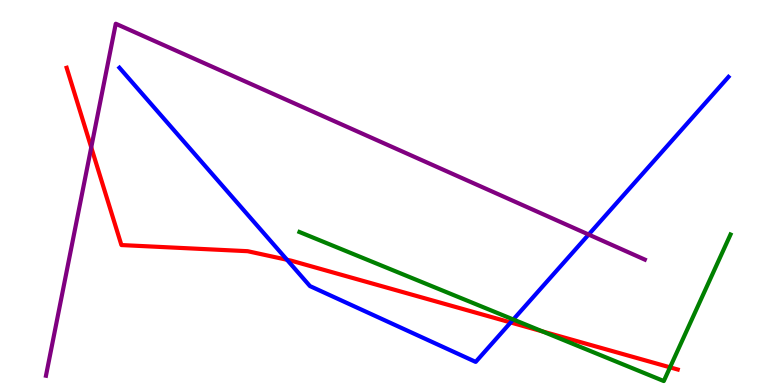[{'lines': ['blue', 'red'], 'intersections': [{'x': 3.7, 'y': 3.25}, {'x': 6.59, 'y': 1.62}]}, {'lines': ['green', 'red'], 'intersections': [{'x': 7.0, 'y': 1.39}, {'x': 8.65, 'y': 0.459}]}, {'lines': ['purple', 'red'], 'intersections': [{'x': 1.18, 'y': 6.17}]}, {'lines': ['blue', 'green'], 'intersections': [{'x': 6.62, 'y': 1.7}]}, {'lines': ['blue', 'purple'], 'intersections': [{'x': 7.6, 'y': 3.91}]}, {'lines': ['green', 'purple'], 'intersections': []}]